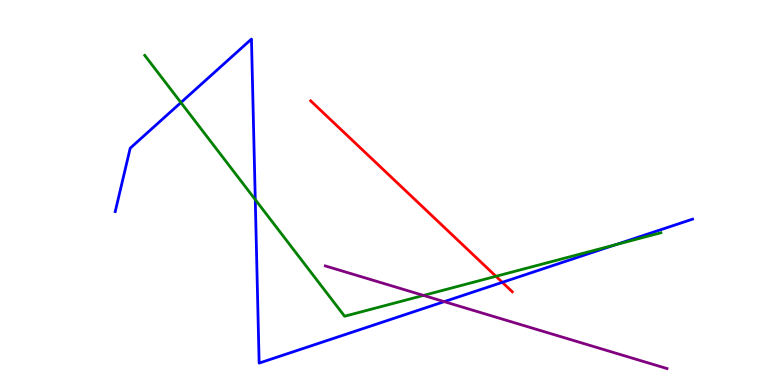[{'lines': ['blue', 'red'], 'intersections': [{'x': 6.48, 'y': 2.67}]}, {'lines': ['green', 'red'], 'intersections': [{'x': 6.4, 'y': 2.82}]}, {'lines': ['purple', 'red'], 'intersections': []}, {'lines': ['blue', 'green'], 'intersections': [{'x': 2.33, 'y': 7.34}, {'x': 3.29, 'y': 4.81}, {'x': 7.94, 'y': 3.64}]}, {'lines': ['blue', 'purple'], 'intersections': [{'x': 5.73, 'y': 2.17}]}, {'lines': ['green', 'purple'], 'intersections': [{'x': 5.46, 'y': 2.33}]}]